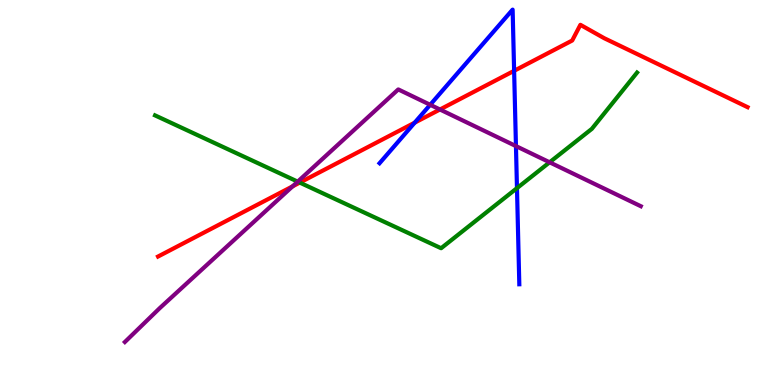[{'lines': ['blue', 'red'], 'intersections': [{'x': 5.35, 'y': 6.81}, {'x': 6.63, 'y': 8.16}]}, {'lines': ['green', 'red'], 'intersections': [{'x': 3.87, 'y': 5.26}]}, {'lines': ['purple', 'red'], 'intersections': [{'x': 3.77, 'y': 5.16}, {'x': 5.68, 'y': 7.16}]}, {'lines': ['blue', 'green'], 'intersections': [{'x': 6.67, 'y': 5.11}]}, {'lines': ['blue', 'purple'], 'intersections': [{'x': 5.55, 'y': 7.28}, {'x': 6.66, 'y': 6.21}]}, {'lines': ['green', 'purple'], 'intersections': [{'x': 3.84, 'y': 5.28}, {'x': 7.09, 'y': 5.78}]}]